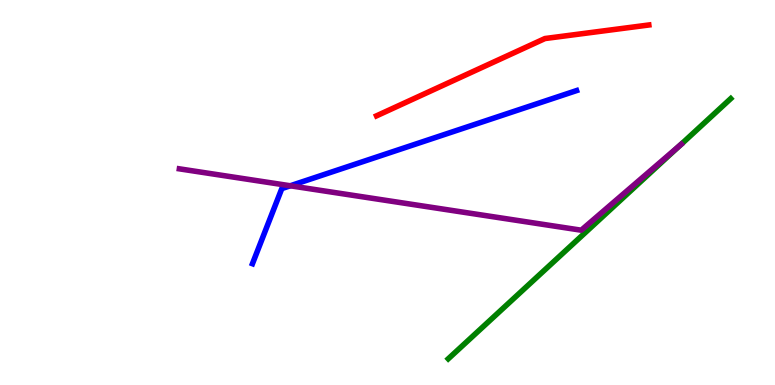[{'lines': ['blue', 'red'], 'intersections': []}, {'lines': ['green', 'red'], 'intersections': []}, {'lines': ['purple', 'red'], 'intersections': []}, {'lines': ['blue', 'green'], 'intersections': []}, {'lines': ['blue', 'purple'], 'intersections': [{'x': 3.75, 'y': 5.17}]}, {'lines': ['green', 'purple'], 'intersections': [{'x': 8.78, 'y': 6.23}]}]